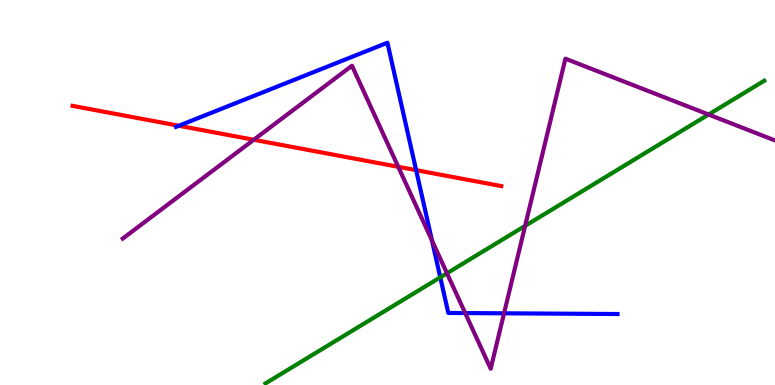[{'lines': ['blue', 'red'], 'intersections': [{'x': 2.31, 'y': 6.73}, {'x': 5.37, 'y': 5.58}]}, {'lines': ['green', 'red'], 'intersections': []}, {'lines': ['purple', 'red'], 'intersections': [{'x': 3.27, 'y': 6.37}, {'x': 5.14, 'y': 5.67}]}, {'lines': ['blue', 'green'], 'intersections': [{'x': 5.68, 'y': 2.8}]}, {'lines': ['blue', 'purple'], 'intersections': [{'x': 5.57, 'y': 3.75}, {'x': 6.0, 'y': 1.87}, {'x': 6.5, 'y': 1.86}]}, {'lines': ['green', 'purple'], 'intersections': [{'x': 5.77, 'y': 2.9}, {'x': 6.78, 'y': 4.13}, {'x': 9.14, 'y': 7.03}]}]